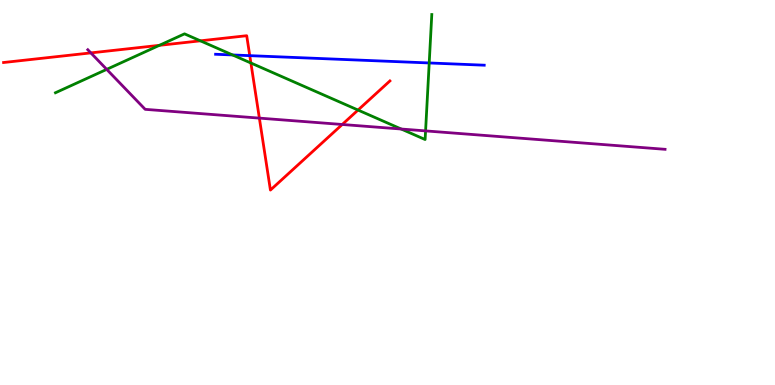[{'lines': ['blue', 'red'], 'intersections': [{'x': 3.22, 'y': 8.55}]}, {'lines': ['green', 'red'], 'intersections': [{'x': 2.06, 'y': 8.82}, {'x': 2.59, 'y': 8.94}, {'x': 3.24, 'y': 8.36}, {'x': 4.62, 'y': 7.14}]}, {'lines': ['purple', 'red'], 'intersections': [{'x': 1.17, 'y': 8.63}, {'x': 3.35, 'y': 6.93}, {'x': 4.42, 'y': 6.77}]}, {'lines': ['blue', 'green'], 'intersections': [{'x': 3.0, 'y': 8.57}, {'x': 5.54, 'y': 8.36}]}, {'lines': ['blue', 'purple'], 'intersections': []}, {'lines': ['green', 'purple'], 'intersections': [{'x': 1.38, 'y': 8.2}, {'x': 5.18, 'y': 6.65}, {'x': 5.49, 'y': 6.6}]}]